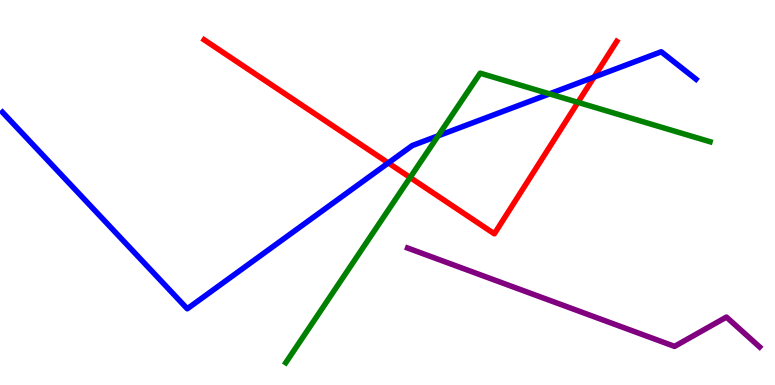[{'lines': ['blue', 'red'], 'intersections': [{'x': 5.01, 'y': 5.77}, {'x': 7.66, 'y': 8.0}]}, {'lines': ['green', 'red'], 'intersections': [{'x': 5.29, 'y': 5.39}, {'x': 7.46, 'y': 7.34}]}, {'lines': ['purple', 'red'], 'intersections': []}, {'lines': ['blue', 'green'], 'intersections': [{'x': 5.65, 'y': 6.47}, {'x': 7.09, 'y': 7.56}]}, {'lines': ['blue', 'purple'], 'intersections': []}, {'lines': ['green', 'purple'], 'intersections': []}]